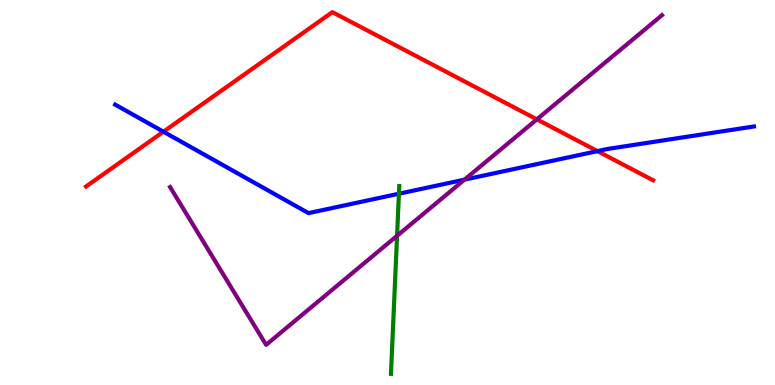[{'lines': ['blue', 'red'], 'intersections': [{'x': 2.11, 'y': 6.58}, {'x': 7.71, 'y': 6.07}]}, {'lines': ['green', 'red'], 'intersections': []}, {'lines': ['purple', 'red'], 'intersections': [{'x': 6.93, 'y': 6.9}]}, {'lines': ['blue', 'green'], 'intersections': [{'x': 5.15, 'y': 4.97}]}, {'lines': ['blue', 'purple'], 'intersections': [{'x': 5.99, 'y': 5.33}]}, {'lines': ['green', 'purple'], 'intersections': [{'x': 5.12, 'y': 3.88}]}]